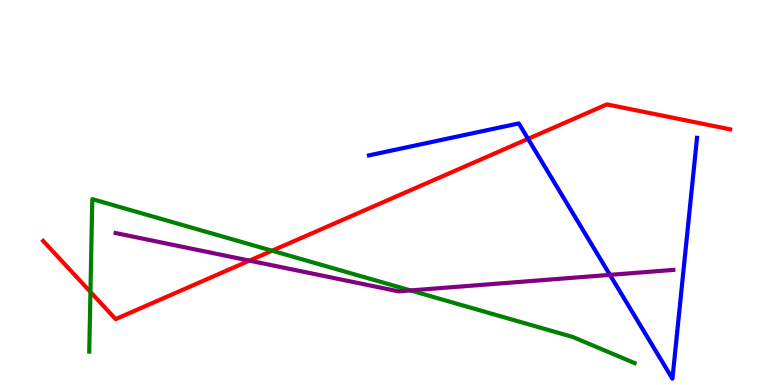[{'lines': ['blue', 'red'], 'intersections': [{'x': 6.81, 'y': 6.39}]}, {'lines': ['green', 'red'], 'intersections': [{'x': 1.17, 'y': 2.42}, {'x': 3.51, 'y': 3.49}]}, {'lines': ['purple', 'red'], 'intersections': [{'x': 3.22, 'y': 3.23}]}, {'lines': ['blue', 'green'], 'intersections': []}, {'lines': ['blue', 'purple'], 'intersections': [{'x': 7.87, 'y': 2.86}]}, {'lines': ['green', 'purple'], 'intersections': [{'x': 5.3, 'y': 2.46}]}]